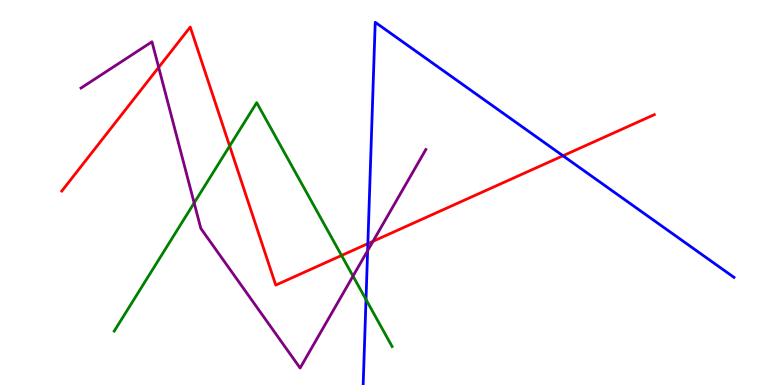[{'lines': ['blue', 'red'], 'intersections': [{'x': 4.75, 'y': 3.67}, {'x': 7.26, 'y': 5.95}]}, {'lines': ['green', 'red'], 'intersections': [{'x': 2.96, 'y': 6.21}, {'x': 4.41, 'y': 3.36}]}, {'lines': ['purple', 'red'], 'intersections': [{'x': 2.05, 'y': 8.25}, {'x': 4.81, 'y': 3.73}]}, {'lines': ['blue', 'green'], 'intersections': [{'x': 4.72, 'y': 2.22}]}, {'lines': ['blue', 'purple'], 'intersections': [{'x': 4.74, 'y': 3.49}]}, {'lines': ['green', 'purple'], 'intersections': [{'x': 2.51, 'y': 4.73}, {'x': 4.55, 'y': 2.83}]}]